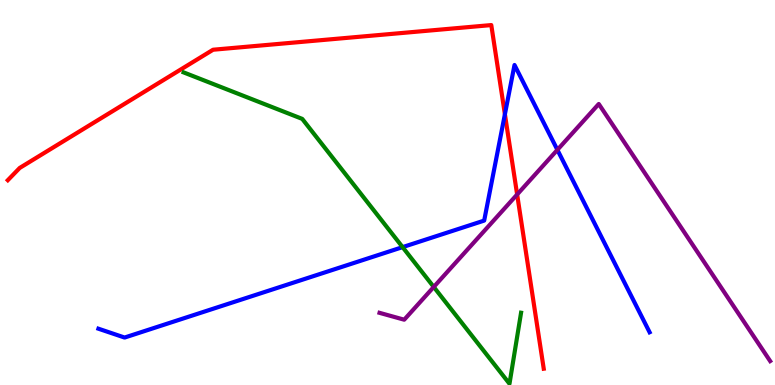[{'lines': ['blue', 'red'], 'intersections': [{'x': 6.51, 'y': 7.03}]}, {'lines': ['green', 'red'], 'intersections': []}, {'lines': ['purple', 'red'], 'intersections': [{'x': 6.67, 'y': 4.95}]}, {'lines': ['blue', 'green'], 'intersections': [{'x': 5.19, 'y': 3.58}]}, {'lines': ['blue', 'purple'], 'intersections': [{'x': 7.19, 'y': 6.11}]}, {'lines': ['green', 'purple'], 'intersections': [{'x': 5.6, 'y': 2.55}]}]